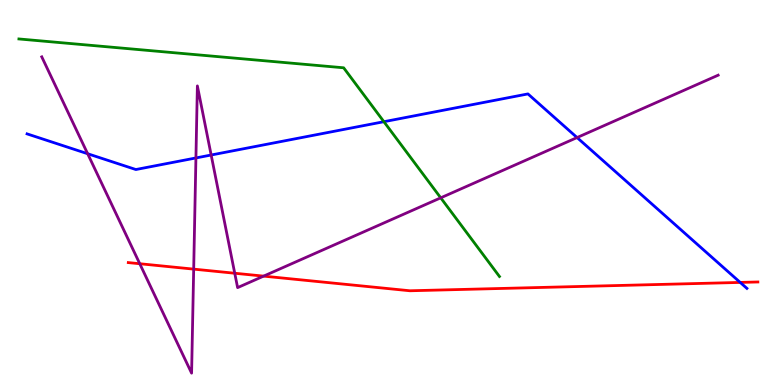[{'lines': ['blue', 'red'], 'intersections': [{'x': 9.55, 'y': 2.66}]}, {'lines': ['green', 'red'], 'intersections': []}, {'lines': ['purple', 'red'], 'intersections': [{'x': 1.8, 'y': 3.15}, {'x': 2.5, 'y': 3.01}, {'x': 3.03, 'y': 2.9}, {'x': 3.4, 'y': 2.83}]}, {'lines': ['blue', 'green'], 'intersections': [{'x': 4.95, 'y': 6.84}]}, {'lines': ['blue', 'purple'], 'intersections': [{'x': 1.13, 'y': 6.01}, {'x': 2.53, 'y': 5.9}, {'x': 2.72, 'y': 5.97}, {'x': 7.45, 'y': 6.43}]}, {'lines': ['green', 'purple'], 'intersections': [{'x': 5.69, 'y': 4.86}]}]